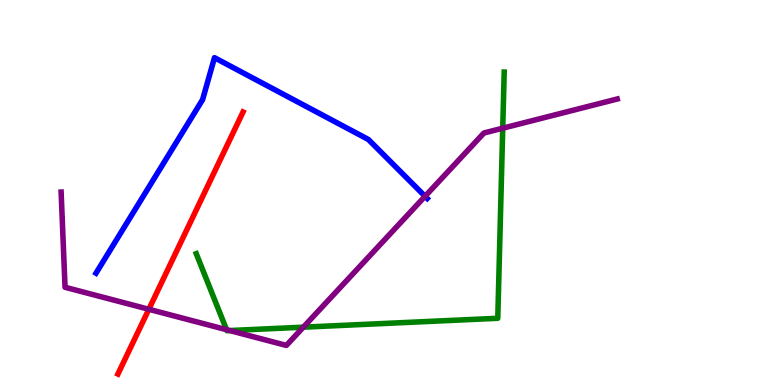[{'lines': ['blue', 'red'], 'intersections': []}, {'lines': ['green', 'red'], 'intersections': []}, {'lines': ['purple', 'red'], 'intersections': [{'x': 1.92, 'y': 1.97}]}, {'lines': ['blue', 'green'], 'intersections': []}, {'lines': ['blue', 'purple'], 'intersections': [{'x': 5.48, 'y': 4.9}]}, {'lines': ['green', 'purple'], 'intersections': [{'x': 2.92, 'y': 1.44}, {'x': 2.96, 'y': 1.41}, {'x': 3.91, 'y': 1.5}, {'x': 6.49, 'y': 6.67}]}]